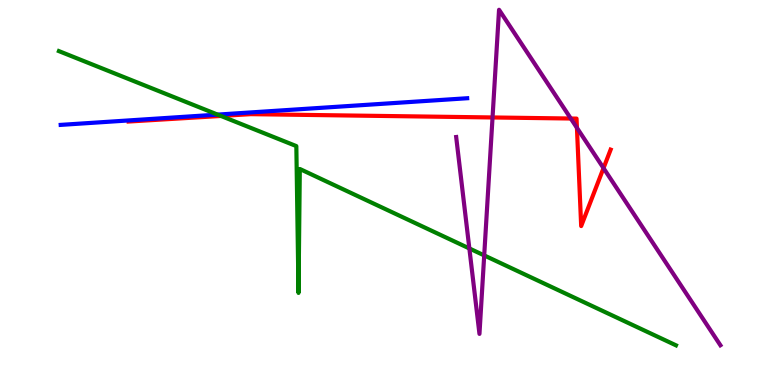[{'lines': ['blue', 'red'], 'intersections': []}, {'lines': ['green', 'red'], 'intersections': [{'x': 2.85, 'y': 6.99}]}, {'lines': ['purple', 'red'], 'intersections': [{'x': 6.36, 'y': 6.95}, {'x': 7.37, 'y': 6.92}, {'x': 7.44, 'y': 6.68}, {'x': 7.79, 'y': 5.63}]}, {'lines': ['blue', 'green'], 'intersections': [{'x': 2.81, 'y': 7.02}]}, {'lines': ['blue', 'purple'], 'intersections': []}, {'lines': ['green', 'purple'], 'intersections': [{'x': 6.06, 'y': 3.55}, {'x': 6.25, 'y': 3.37}]}]